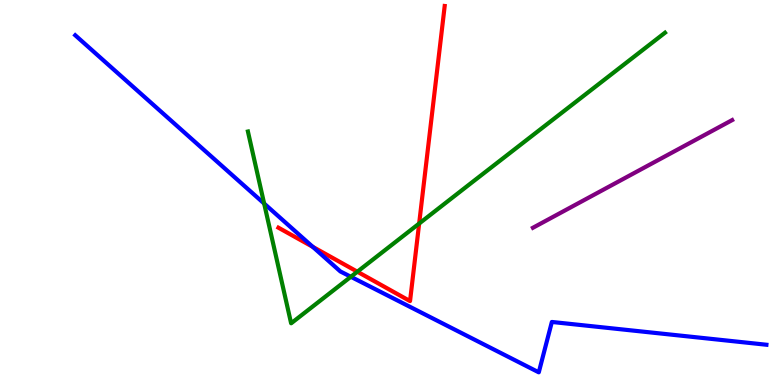[{'lines': ['blue', 'red'], 'intersections': [{'x': 4.04, 'y': 3.59}]}, {'lines': ['green', 'red'], 'intersections': [{'x': 4.61, 'y': 2.94}, {'x': 5.41, 'y': 4.19}]}, {'lines': ['purple', 'red'], 'intersections': []}, {'lines': ['blue', 'green'], 'intersections': [{'x': 3.41, 'y': 4.71}, {'x': 4.53, 'y': 2.81}]}, {'lines': ['blue', 'purple'], 'intersections': []}, {'lines': ['green', 'purple'], 'intersections': []}]